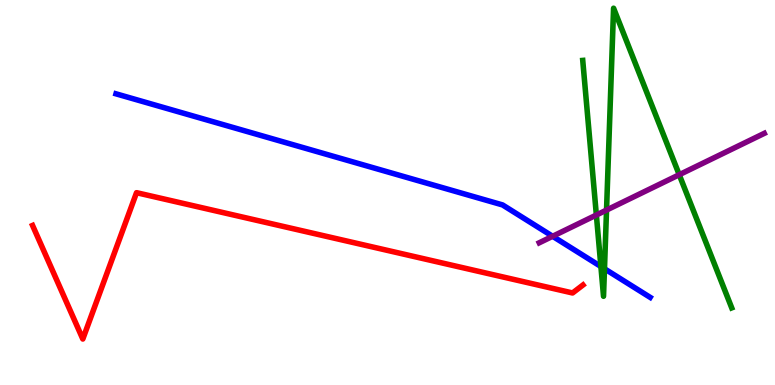[{'lines': ['blue', 'red'], 'intersections': []}, {'lines': ['green', 'red'], 'intersections': []}, {'lines': ['purple', 'red'], 'intersections': []}, {'lines': ['blue', 'green'], 'intersections': [{'x': 7.75, 'y': 3.08}, {'x': 7.8, 'y': 3.02}]}, {'lines': ['blue', 'purple'], 'intersections': [{'x': 7.13, 'y': 3.86}]}, {'lines': ['green', 'purple'], 'intersections': [{'x': 7.7, 'y': 4.42}, {'x': 7.83, 'y': 4.54}, {'x': 8.76, 'y': 5.46}]}]